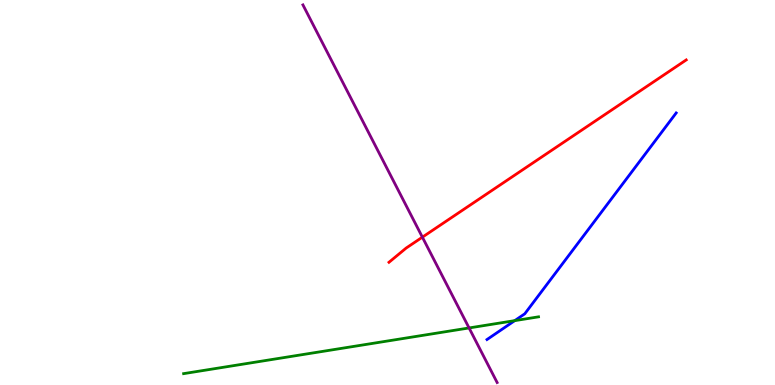[{'lines': ['blue', 'red'], 'intersections': []}, {'lines': ['green', 'red'], 'intersections': []}, {'lines': ['purple', 'red'], 'intersections': [{'x': 5.45, 'y': 3.84}]}, {'lines': ['blue', 'green'], 'intersections': [{'x': 6.64, 'y': 1.67}]}, {'lines': ['blue', 'purple'], 'intersections': []}, {'lines': ['green', 'purple'], 'intersections': [{'x': 6.05, 'y': 1.48}]}]